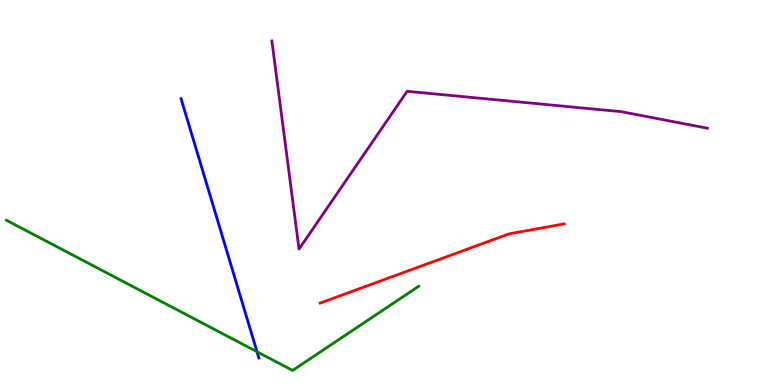[{'lines': ['blue', 'red'], 'intersections': []}, {'lines': ['green', 'red'], 'intersections': []}, {'lines': ['purple', 'red'], 'intersections': []}, {'lines': ['blue', 'green'], 'intersections': [{'x': 3.32, 'y': 0.864}]}, {'lines': ['blue', 'purple'], 'intersections': []}, {'lines': ['green', 'purple'], 'intersections': []}]